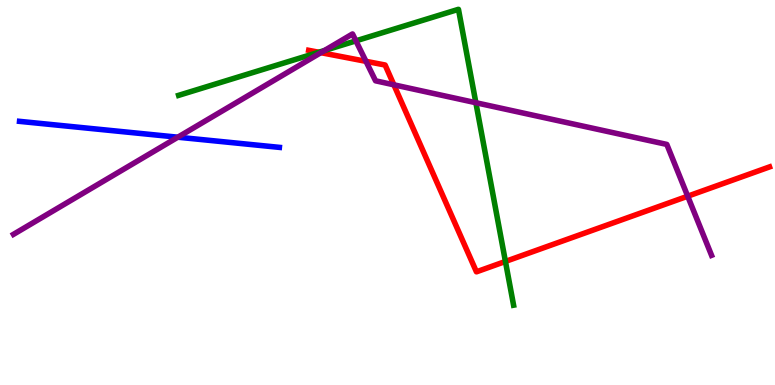[{'lines': ['blue', 'red'], 'intersections': []}, {'lines': ['green', 'red'], 'intersections': [{'x': 4.11, 'y': 8.64}, {'x': 6.52, 'y': 3.21}]}, {'lines': ['purple', 'red'], 'intersections': [{'x': 4.14, 'y': 8.63}, {'x': 4.72, 'y': 8.41}, {'x': 5.08, 'y': 7.8}, {'x': 8.87, 'y': 4.9}]}, {'lines': ['blue', 'green'], 'intersections': []}, {'lines': ['blue', 'purple'], 'intersections': [{'x': 2.29, 'y': 6.44}]}, {'lines': ['green', 'purple'], 'intersections': [{'x': 4.19, 'y': 8.69}, {'x': 4.59, 'y': 8.94}, {'x': 6.14, 'y': 7.33}]}]